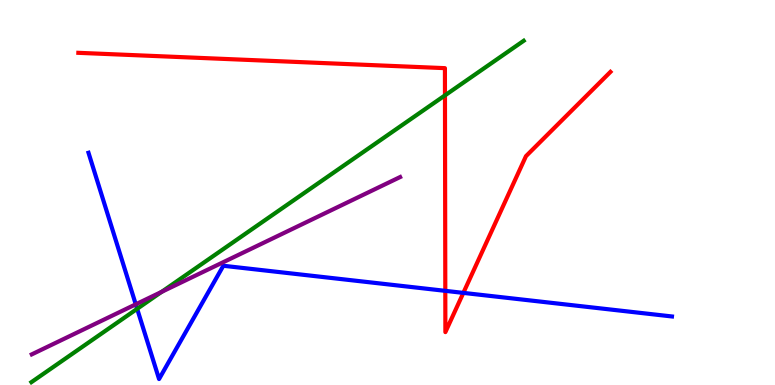[{'lines': ['blue', 'red'], 'intersections': [{'x': 5.75, 'y': 2.45}, {'x': 5.98, 'y': 2.39}]}, {'lines': ['green', 'red'], 'intersections': [{'x': 5.74, 'y': 7.52}]}, {'lines': ['purple', 'red'], 'intersections': []}, {'lines': ['blue', 'green'], 'intersections': [{'x': 1.77, 'y': 1.98}]}, {'lines': ['blue', 'purple'], 'intersections': [{'x': 1.75, 'y': 2.1}]}, {'lines': ['green', 'purple'], 'intersections': [{'x': 2.09, 'y': 2.42}]}]